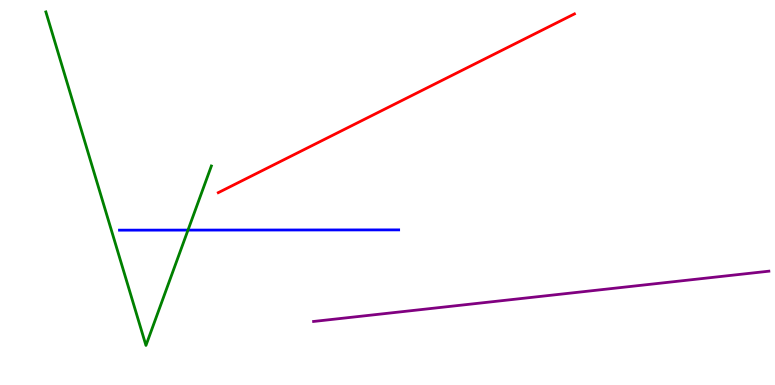[{'lines': ['blue', 'red'], 'intersections': []}, {'lines': ['green', 'red'], 'intersections': []}, {'lines': ['purple', 'red'], 'intersections': []}, {'lines': ['blue', 'green'], 'intersections': [{'x': 2.43, 'y': 4.02}]}, {'lines': ['blue', 'purple'], 'intersections': []}, {'lines': ['green', 'purple'], 'intersections': []}]